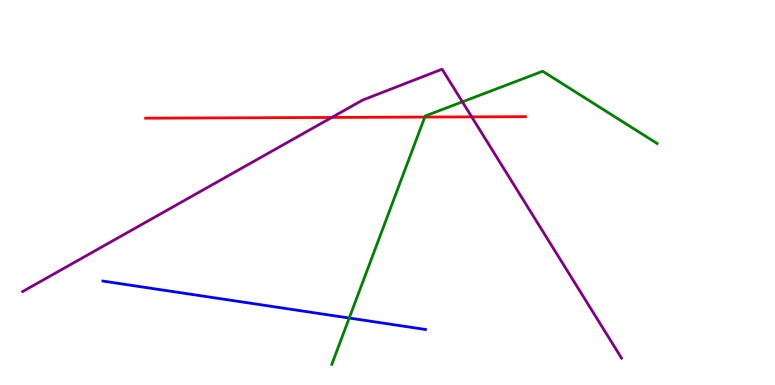[{'lines': ['blue', 'red'], 'intersections': []}, {'lines': ['green', 'red'], 'intersections': [{'x': 5.48, 'y': 6.96}]}, {'lines': ['purple', 'red'], 'intersections': [{'x': 4.28, 'y': 6.95}, {'x': 6.09, 'y': 6.96}]}, {'lines': ['blue', 'green'], 'intersections': [{'x': 4.51, 'y': 1.74}]}, {'lines': ['blue', 'purple'], 'intersections': []}, {'lines': ['green', 'purple'], 'intersections': [{'x': 5.97, 'y': 7.35}]}]